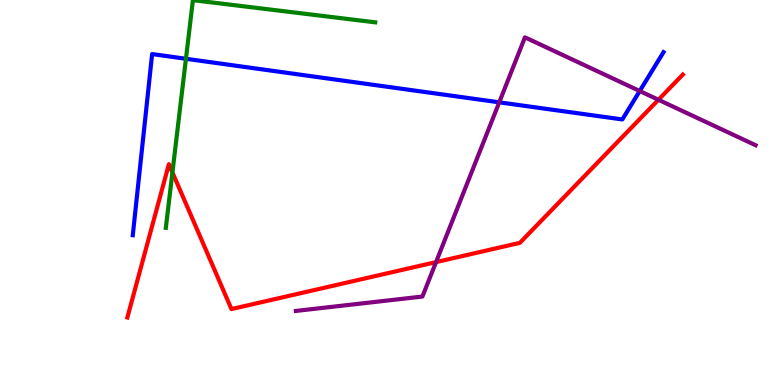[{'lines': ['blue', 'red'], 'intersections': []}, {'lines': ['green', 'red'], 'intersections': [{'x': 2.22, 'y': 5.52}]}, {'lines': ['purple', 'red'], 'intersections': [{'x': 5.63, 'y': 3.19}, {'x': 8.5, 'y': 7.41}]}, {'lines': ['blue', 'green'], 'intersections': [{'x': 2.4, 'y': 8.47}]}, {'lines': ['blue', 'purple'], 'intersections': [{'x': 6.44, 'y': 7.34}, {'x': 8.25, 'y': 7.64}]}, {'lines': ['green', 'purple'], 'intersections': []}]